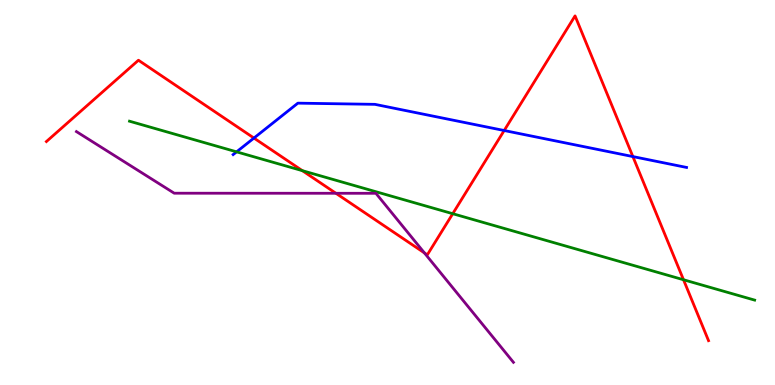[{'lines': ['blue', 'red'], 'intersections': [{'x': 3.28, 'y': 6.41}, {'x': 6.51, 'y': 6.61}, {'x': 8.17, 'y': 5.93}]}, {'lines': ['green', 'red'], 'intersections': [{'x': 3.9, 'y': 5.57}, {'x': 5.84, 'y': 4.45}, {'x': 8.82, 'y': 2.73}]}, {'lines': ['purple', 'red'], 'intersections': [{'x': 4.33, 'y': 4.98}, {'x': 5.48, 'y': 3.43}]}, {'lines': ['blue', 'green'], 'intersections': [{'x': 3.05, 'y': 6.06}]}, {'lines': ['blue', 'purple'], 'intersections': []}, {'lines': ['green', 'purple'], 'intersections': []}]